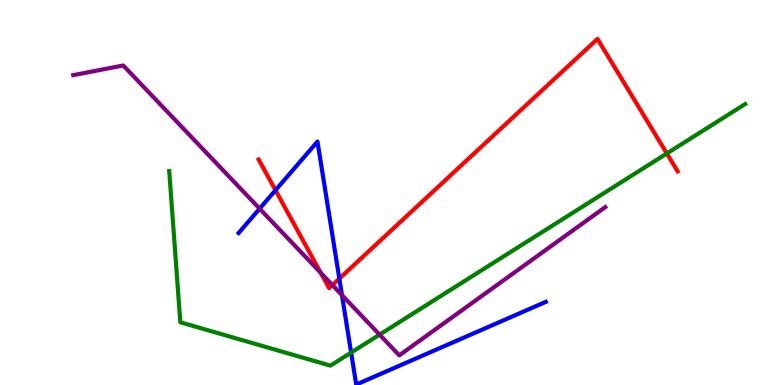[{'lines': ['blue', 'red'], 'intersections': [{'x': 3.55, 'y': 5.06}, {'x': 4.38, 'y': 2.76}]}, {'lines': ['green', 'red'], 'intersections': [{'x': 8.6, 'y': 6.01}]}, {'lines': ['purple', 'red'], 'intersections': [{'x': 4.14, 'y': 2.91}, {'x': 4.29, 'y': 2.6}]}, {'lines': ['blue', 'green'], 'intersections': [{'x': 4.53, 'y': 0.842}]}, {'lines': ['blue', 'purple'], 'intersections': [{'x': 3.35, 'y': 4.58}, {'x': 4.41, 'y': 2.33}]}, {'lines': ['green', 'purple'], 'intersections': [{'x': 4.9, 'y': 1.31}]}]